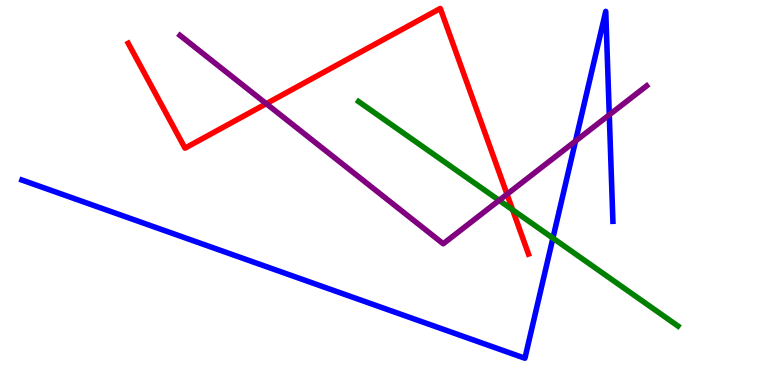[{'lines': ['blue', 'red'], 'intersections': []}, {'lines': ['green', 'red'], 'intersections': [{'x': 6.61, 'y': 4.55}]}, {'lines': ['purple', 'red'], 'intersections': [{'x': 3.44, 'y': 7.31}, {'x': 6.54, 'y': 4.96}]}, {'lines': ['blue', 'green'], 'intersections': [{'x': 7.13, 'y': 3.81}]}, {'lines': ['blue', 'purple'], 'intersections': [{'x': 7.43, 'y': 6.34}, {'x': 7.86, 'y': 7.02}]}, {'lines': ['green', 'purple'], 'intersections': [{'x': 6.44, 'y': 4.8}]}]